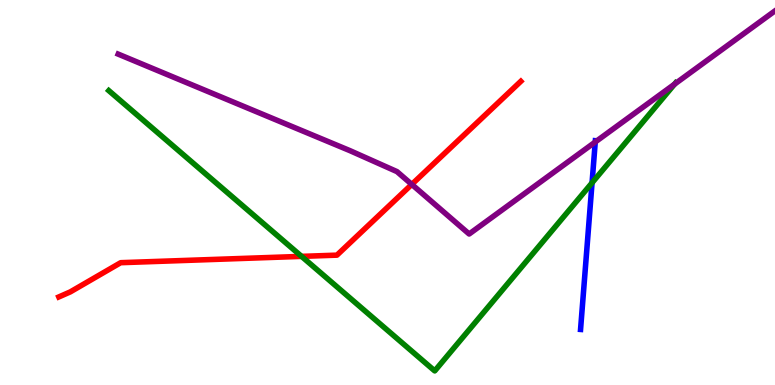[{'lines': ['blue', 'red'], 'intersections': []}, {'lines': ['green', 'red'], 'intersections': [{'x': 3.89, 'y': 3.34}]}, {'lines': ['purple', 'red'], 'intersections': [{'x': 5.31, 'y': 5.21}]}, {'lines': ['blue', 'green'], 'intersections': [{'x': 7.64, 'y': 5.25}]}, {'lines': ['blue', 'purple'], 'intersections': [{'x': 7.68, 'y': 6.31}]}, {'lines': ['green', 'purple'], 'intersections': [{'x': 8.7, 'y': 7.81}]}]